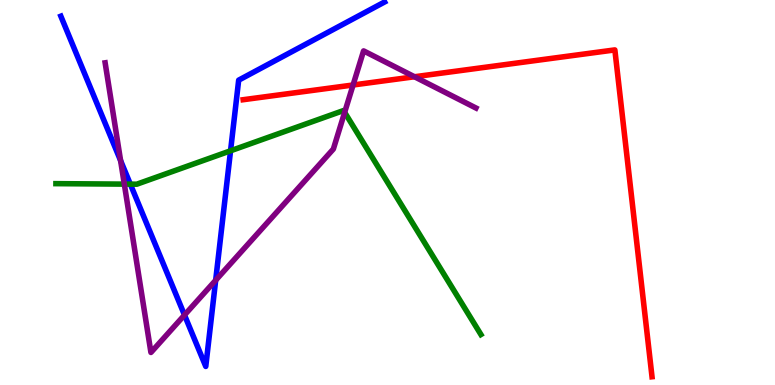[{'lines': ['blue', 'red'], 'intersections': []}, {'lines': ['green', 'red'], 'intersections': []}, {'lines': ['purple', 'red'], 'intersections': [{'x': 4.56, 'y': 7.79}, {'x': 5.35, 'y': 8.01}]}, {'lines': ['blue', 'green'], 'intersections': [{'x': 1.68, 'y': 5.22}, {'x': 2.97, 'y': 6.08}]}, {'lines': ['blue', 'purple'], 'intersections': [{'x': 1.56, 'y': 5.83}, {'x': 2.38, 'y': 1.82}, {'x': 2.78, 'y': 2.72}]}, {'lines': ['green', 'purple'], 'intersections': [{'x': 1.6, 'y': 5.22}, {'x': 4.45, 'y': 7.08}]}]